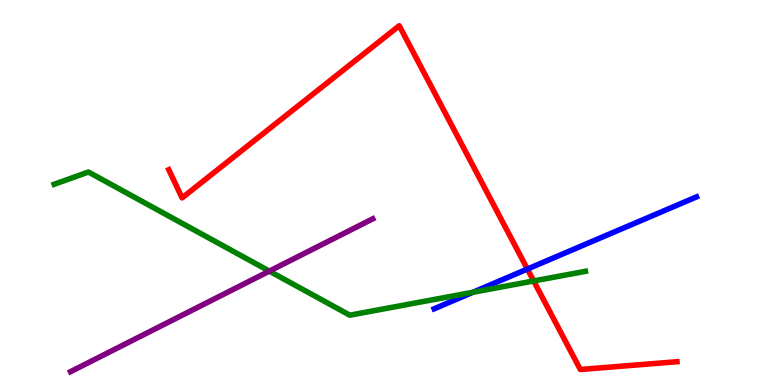[{'lines': ['blue', 'red'], 'intersections': [{'x': 6.81, 'y': 3.01}]}, {'lines': ['green', 'red'], 'intersections': [{'x': 6.89, 'y': 2.7}]}, {'lines': ['purple', 'red'], 'intersections': []}, {'lines': ['blue', 'green'], 'intersections': [{'x': 6.1, 'y': 2.41}]}, {'lines': ['blue', 'purple'], 'intersections': []}, {'lines': ['green', 'purple'], 'intersections': [{'x': 3.48, 'y': 2.96}]}]